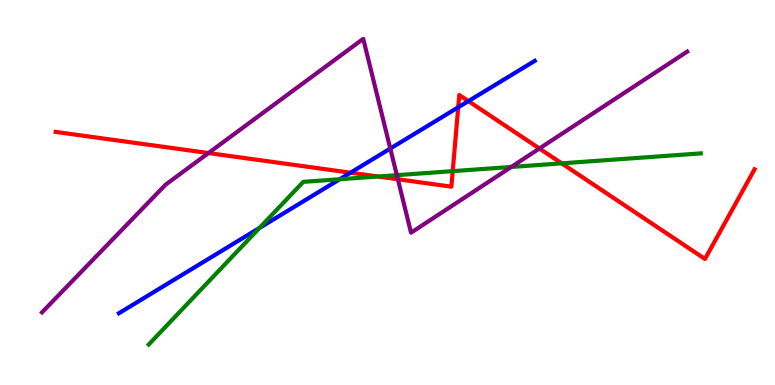[{'lines': ['blue', 'red'], 'intersections': [{'x': 4.52, 'y': 5.51}, {'x': 5.91, 'y': 7.21}, {'x': 6.04, 'y': 7.37}]}, {'lines': ['green', 'red'], 'intersections': [{'x': 4.88, 'y': 5.42}, {'x': 5.84, 'y': 5.55}, {'x': 7.25, 'y': 5.76}]}, {'lines': ['purple', 'red'], 'intersections': [{'x': 2.69, 'y': 6.02}, {'x': 5.13, 'y': 5.34}, {'x': 6.96, 'y': 6.14}]}, {'lines': ['blue', 'green'], 'intersections': [{'x': 3.35, 'y': 4.08}, {'x': 4.38, 'y': 5.34}]}, {'lines': ['blue', 'purple'], 'intersections': [{'x': 5.04, 'y': 6.14}]}, {'lines': ['green', 'purple'], 'intersections': [{'x': 5.12, 'y': 5.45}, {'x': 6.6, 'y': 5.66}]}]